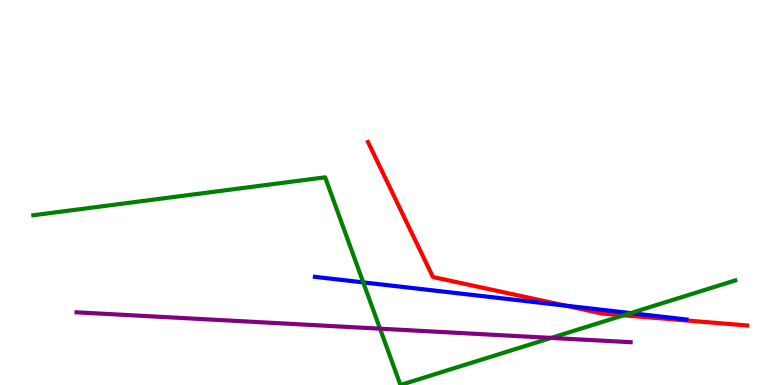[{'lines': ['blue', 'red'], 'intersections': [{'x': 7.29, 'y': 2.06}]}, {'lines': ['green', 'red'], 'intersections': [{'x': 8.05, 'y': 1.81}]}, {'lines': ['purple', 'red'], 'intersections': []}, {'lines': ['blue', 'green'], 'intersections': [{'x': 4.69, 'y': 2.67}, {'x': 8.14, 'y': 1.87}]}, {'lines': ['blue', 'purple'], 'intersections': []}, {'lines': ['green', 'purple'], 'intersections': [{'x': 4.9, 'y': 1.46}, {'x': 7.11, 'y': 1.22}]}]